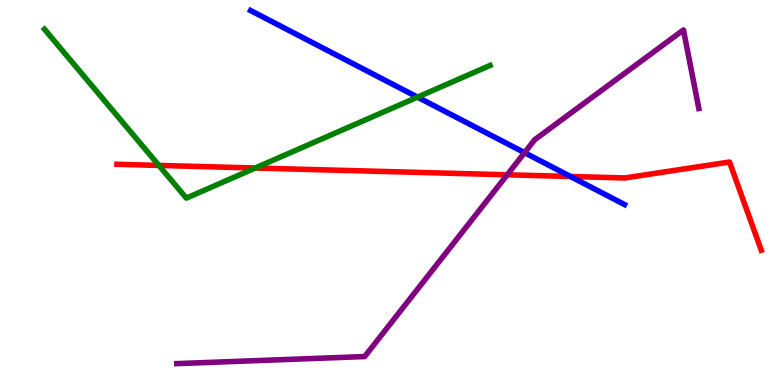[{'lines': ['blue', 'red'], 'intersections': [{'x': 7.36, 'y': 5.42}]}, {'lines': ['green', 'red'], 'intersections': [{'x': 2.05, 'y': 5.7}, {'x': 3.29, 'y': 5.64}]}, {'lines': ['purple', 'red'], 'intersections': [{'x': 6.54, 'y': 5.46}]}, {'lines': ['blue', 'green'], 'intersections': [{'x': 5.39, 'y': 7.48}]}, {'lines': ['blue', 'purple'], 'intersections': [{'x': 6.77, 'y': 6.03}]}, {'lines': ['green', 'purple'], 'intersections': []}]